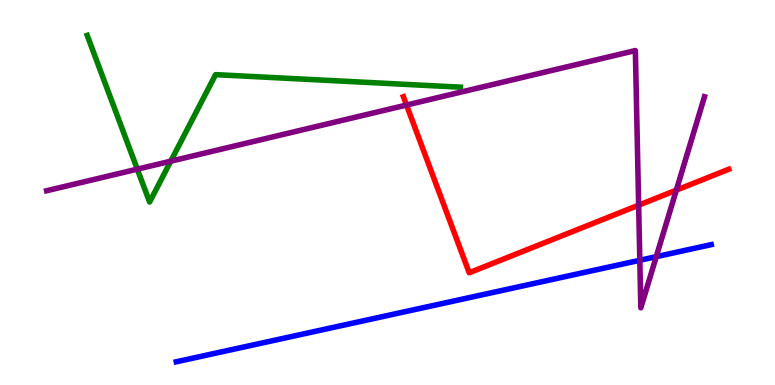[{'lines': ['blue', 'red'], 'intersections': []}, {'lines': ['green', 'red'], 'intersections': []}, {'lines': ['purple', 'red'], 'intersections': [{'x': 5.25, 'y': 7.27}, {'x': 8.24, 'y': 4.67}, {'x': 8.73, 'y': 5.06}]}, {'lines': ['blue', 'green'], 'intersections': []}, {'lines': ['blue', 'purple'], 'intersections': [{'x': 8.26, 'y': 3.24}, {'x': 8.47, 'y': 3.33}]}, {'lines': ['green', 'purple'], 'intersections': [{'x': 1.77, 'y': 5.61}, {'x': 2.2, 'y': 5.81}]}]